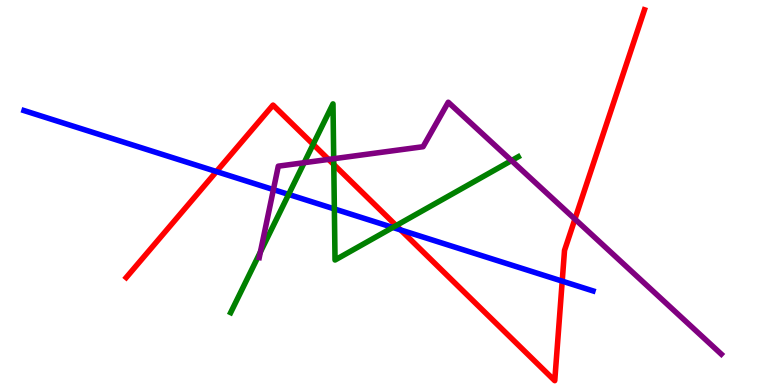[{'lines': ['blue', 'red'], 'intersections': [{'x': 2.79, 'y': 5.54}, {'x': 5.17, 'y': 4.03}, {'x': 7.25, 'y': 2.7}]}, {'lines': ['green', 'red'], 'intersections': [{'x': 4.04, 'y': 6.25}, {'x': 4.31, 'y': 5.73}, {'x': 5.11, 'y': 4.14}]}, {'lines': ['purple', 'red'], 'intersections': [{'x': 4.24, 'y': 5.86}, {'x': 7.42, 'y': 4.31}]}, {'lines': ['blue', 'green'], 'intersections': [{'x': 3.72, 'y': 4.95}, {'x': 4.31, 'y': 4.57}, {'x': 5.07, 'y': 4.09}]}, {'lines': ['blue', 'purple'], 'intersections': [{'x': 3.53, 'y': 5.08}]}, {'lines': ['green', 'purple'], 'intersections': [{'x': 3.36, 'y': 3.46}, {'x': 3.92, 'y': 5.77}, {'x': 4.31, 'y': 5.88}, {'x': 6.6, 'y': 5.83}]}]